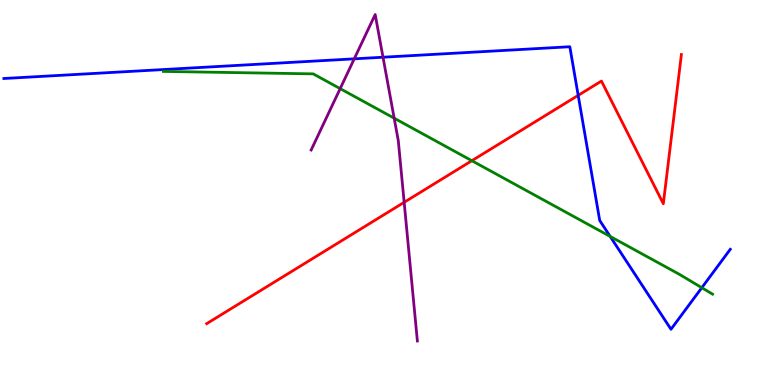[{'lines': ['blue', 'red'], 'intersections': [{'x': 7.46, 'y': 7.52}]}, {'lines': ['green', 'red'], 'intersections': [{'x': 6.09, 'y': 5.83}]}, {'lines': ['purple', 'red'], 'intersections': [{'x': 5.22, 'y': 4.75}]}, {'lines': ['blue', 'green'], 'intersections': [{'x': 7.87, 'y': 3.86}, {'x': 9.06, 'y': 2.53}]}, {'lines': ['blue', 'purple'], 'intersections': [{'x': 4.57, 'y': 8.47}, {'x': 4.94, 'y': 8.51}]}, {'lines': ['green', 'purple'], 'intersections': [{'x': 4.39, 'y': 7.7}, {'x': 5.09, 'y': 6.93}]}]